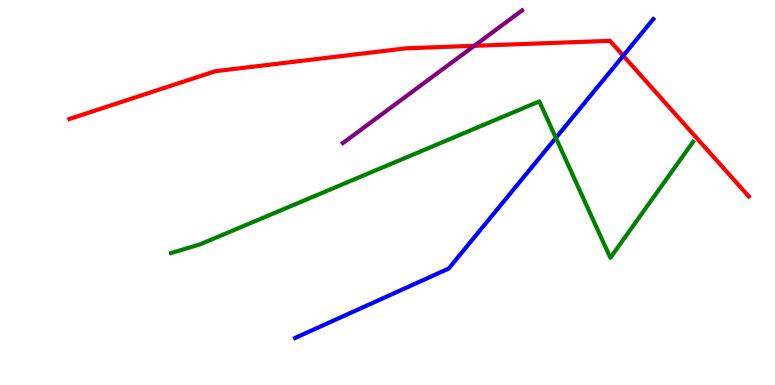[{'lines': ['blue', 'red'], 'intersections': [{'x': 8.04, 'y': 8.55}]}, {'lines': ['green', 'red'], 'intersections': []}, {'lines': ['purple', 'red'], 'intersections': [{'x': 6.12, 'y': 8.81}]}, {'lines': ['blue', 'green'], 'intersections': [{'x': 7.17, 'y': 6.42}]}, {'lines': ['blue', 'purple'], 'intersections': []}, {'lines': ['green', 'purple'], 'intersections': []}]